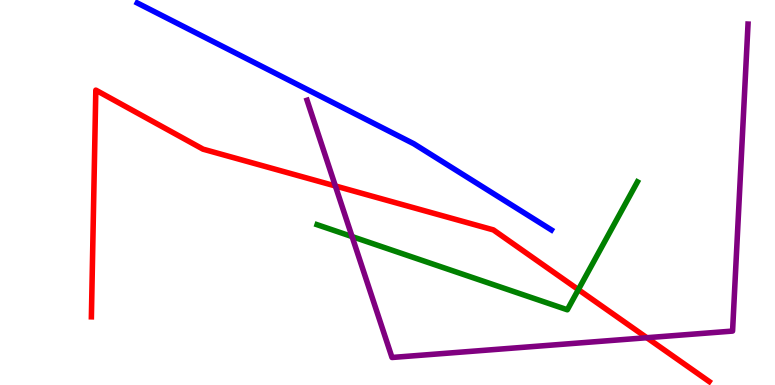[{'lines': ['blue', 'red'], 'intersections': []}, {'lines': ['green', 'red'], 'intersections': [{'x': 7.46, 'y': 2.48}]}, {'lines': ['purple', 'red'], 'intersections': [{'x': 4.33, 'y': 5.17}, {'x': 8.35, 'y': 1.23}]}, {'lines': ['blue', 'green'], 'intersections': []}, {'lines': ['blue', 'purple'], 'intersections': []}, {'lines': ['green', 'purple'], 'intersections': [{'x': 4.54, 'y': 3.85}]}]